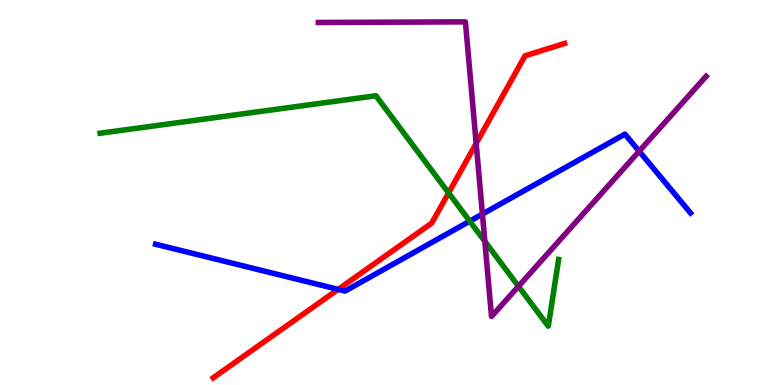[{'lines': ['blue', 'red'], 'intersections': [{'x': 4.36, 'y': 2.48}]}, {'lines': ['green', 'red'], 'intersections': [{'x': 5.79, 'y': 4.99}]}, {'lines': ['purple', 'red'], 'intersections': [{'x': 6.14, 'y': 6.27}]}, {'lines': ['blue', 'green'], 'intersections': [{'x': 6.06, 'y': 4.26}]}, {'lines': ['blue', 'purple'], 'intersections': [{'x': 6.22, 'y': 4.44}, {'x': 8.25, 'y': 6.07}]}, {'lines': ['green', 'purple'], 'intersections': [{'x': 6.26, 'y': 3.73}, {'x': 6.69, 'y': 2.56}]}]